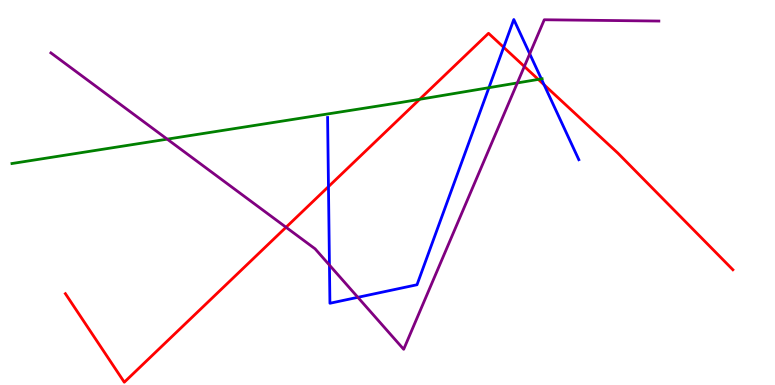[{'lines': ['blue', 'red'], 'intersections': [{'x': 4.24, 'y': 5.15}, {'x': 6.5, 'y': 8.77}, {'x': 7.02, 'y': 7.8}]}, {'lines': ['green', 'red'], 'intersections': [{'x': 5.41, 'y': 7.42}, {'x': 6.95, 'y': 7.94}]}, {'lines': ['purple', 'red'], 'intersections': [{'x': 3.69, 'y': 4.1}, {'x': 6.77, 'y': 8.27}]}, {'lines': ['blue', 'green'], 'intersections': [{'x': 6.31, 'y': 7.72}, {'x': 6.99, 'y': 7.95}]}, {'lines': ['blue', 'purple'], 'intersections': [{'x': 4.25, 'y': 3.11}, {'x': 4.62, 'y': 2.28}, {'x': 6.84, 'y': 8.6}]}, {'lines': ['green', 'purple'], 'intersections': [{'x': 2.16, 'y': 6.39}, {'x': 6.68, 'y': 7.85}]}]